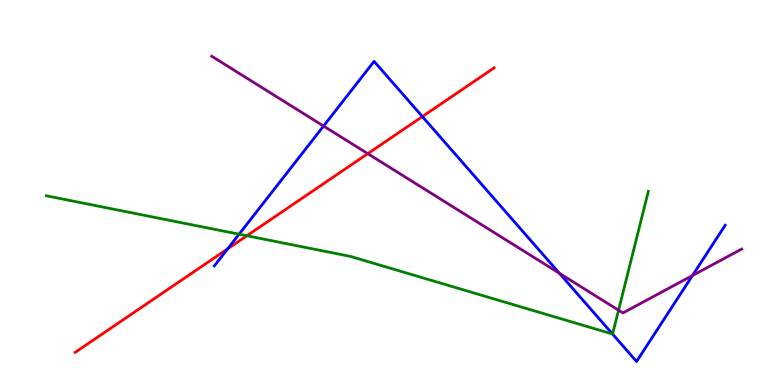[{'lines': ['blue', 'red'], 'intersections': [{'x': 2.94, 'y': 3.54}, {'x': 5.45, 'y': 6.97}]}, {'lines': ['green', 'red'], 'intersections': [{'x': 3.19, 'y': 3.88}]}, {'lines': ['purple', 'red'], 'intersections': [{'x': 4.75, 'y': 6.01}]}, {'lines': ['blue', 'green'], 'intersections': [{'x': 3.08, 'y': 3.92}, {'x': 7.9, 'y': 1.32}]}, {'lines': ['blue', 'purple'], 'intersections': [{'x': 4.18, 'y': 6.73}, {'x': 7.22, 'y': 2.9}, {'x': 8.94, 'y': 2.84}]}, {'lines': ['green', 'purple'], 'intersections': [{'x': 7.98, 'y': 1.94}]}]